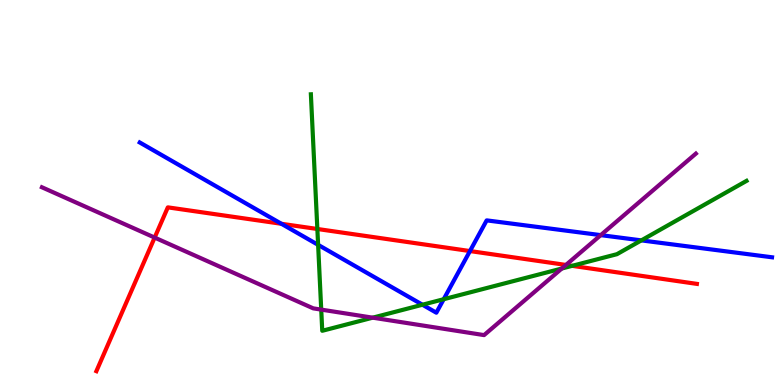[{'lines': ['blue', 'red'], 'intersections': [{'x': 3.63, 'y': 4.19}, {'x': 6.06, 'y': 3.48}]}, {'lines': ['green', 'red'], 'intersections': [{'x': 4.09, 'y': 4.05}, {'x': 7.38, 'y': 3.1}]}, {'lines': ['purple', 'red'], 'intersections': [{'x': 2.0, 'y': 3.83}, {'x': 7.3, 'y': 3.12}]}, {'lines': ['blue', 'green'], 'intersections': [{'x': 4.1, 'y': 3.64}, {'x': 5.45, 'y': 2.08}, {'x': 5.73, 'y': 2.23}, {'x': 8.28, 'y': 3.76}]}, {'lines': ['blue', 'purple'], 'intersections': [{'x': 7.75, 'y': 3.89}]}, {'lines': ['green', 'purple'], 'intersections': [{'x': 4.14, 'y': 1.96}, {'x': 4.81, 'y': 1.75}, {'x': 7.25, 'y': 3.03}]}]